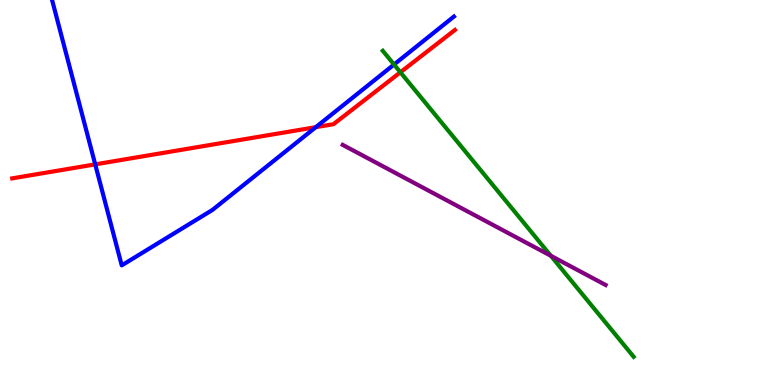[{'lines': ['blue', 'red'], 'intersections': [{'x': 1.23, 'y': 5.73}, {'x': 4.07, 'y': 6.7}]}, {'lines': ['green', 'red'], 'intersections': [{'x': 5.17, 'y': 8.12}]}, {'lines': ['purple', 'red'], 'intersections': []}, {'lines': ['blue', 'green'], 'intersections': [{'x': 5.08, 'y': 8.32}]}, {'lines': ['blue', 'purple'], 'intersections': []}, {'lines': ['green', 'purple'], 'intersections': [{'x': 7.11, 'y': 3.36}]}]